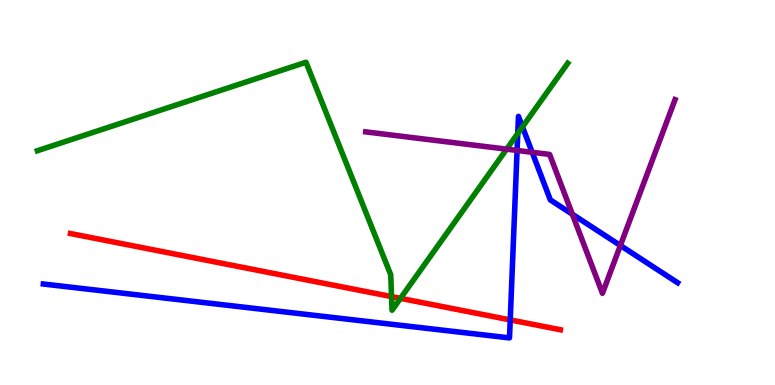[{'lines': ['blue', 'red'], 'intersections': [{'x': 6.58, 'y': 1.69}]}, {'lines': ['green', 'red'], 'intersections': [{'x': 5.05, 'y': 2.3}, {'x': 5.17, 'y': 2.25}]}, {'lines': ['purple', 'red'], 'intersections': []}, {'lines': ['blue', 'green'], 'intersections': [{'x': 6.68, 'y': 6.53}, {'x': 6.74, 'y': 6.7}]}, {'lines': ['blue', 'purple'], 'intersections': [{'x': 6.67, 'y': 6.09}, {'x': 6.87, 'y': 6.04}, {'x': 7.39, 'y': 4.43}, {'x': 8.0, 'y': 3.62}]}, {'lines': ['green', 'purple'], 'intersections': [{'x': 6.54, 'y': 6.13}]}]